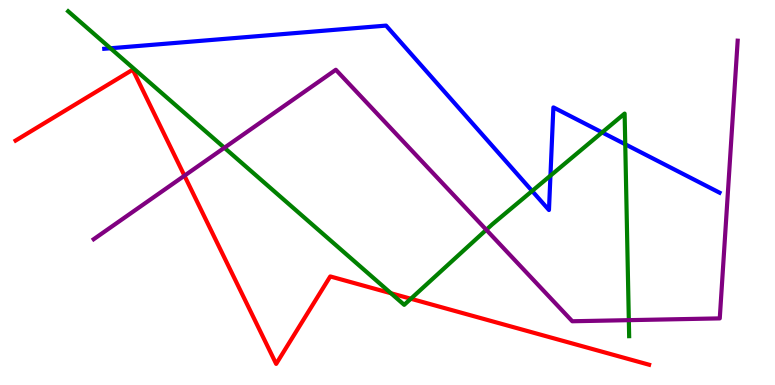[{'lines': ['blue', 'red'], 'intersections': []}, {'lines': ['green', 'red'], 'intersections': [{'x': 5.04, 'y': 2.38}, {'x': 5.3, 'y': 2.24}]}, {'lines': ['purple', 'red'], 'intersections': [{'x': 2.38, 'y': 5.44}]}, {'lines': ['blue', 'green'], 'intersections': [{'x': 1.43, 'y': 8.75}, {'x': 6.87, 'y': 5.04}, {'x': 7.1, 'y': 5.44}, {'x': 7.77, 'y': 6.56}, {'x': 8.07, 'y': 6.25}]}, {'lines': ['blue', 'purple'], 'intersections': []}, {'lines': ['green', 'purple'], 'intersections': [{'x': 2.9, 'y': 6.16}, {'x': 6.27, 'y': 4.03}, {'x': 8.11, 'y': 1.68}]}]